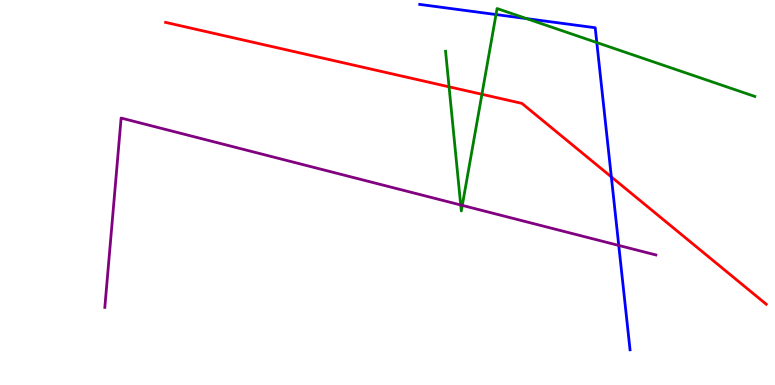[{'lines': ['blue', 'red'], 'intersections': [{'x': 7.89, 'y': 5.41}]}, {'lines': ['green', 'red'], 'intersections': [{'x': 5.79, 'y': 7.74}, {'x': 6.22, 'y': 7.55}]}, {'lines': ['purple', 'red'], 'intersections': []}, {'lines': ['blue', 'green'], 'intersections': [{'x': 6.4, 'y': 9.62}, {'x': 6.8, 'y': 9.52}, {'x': 7.7, 'y': 8.89}]}, {'lines': ['blue', 'purple'], 'intersections': [{'x': 7.98, 'y': 3.62}]}, {'lines': ['green', 'purple'], 'intersections': [{'x': 5.94, 'y': 4.68}, {'x': 5.97, 'y': 4.67}]}]